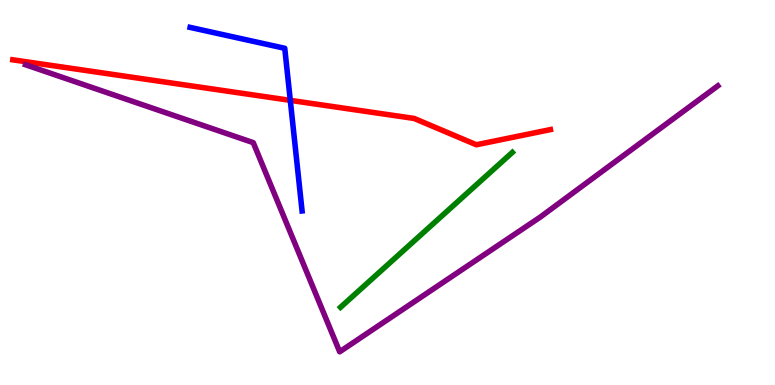[{'lines': ['blue', 'red'], 'intersections': [{'x': 3.75, 'y': 7.39}]}, {'lines': ['green', 'red'], 'intersections': []}, {'lines': ['purple', 'red'], 'intersections': []}, {'lines': ['blue', 'green'], 'intersections': []}, {'lines': ['blue', 'purple'], 'intersections': []}, {'lines': ['green', 'purple'], 'intersections': []}]